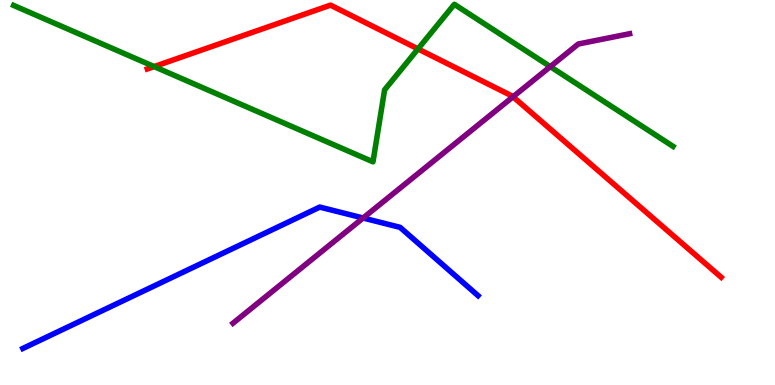[{'lines': ['blue', 'red'], 'intersections': []}, {'lines': ['green', 'red'], 'intersections': [{'x': 1.99, 'y': 8.27}, {'x': 5.39, 'y': 8.73}]}, {'lines': ['purple', 'red'], 'intersections': [{'x': 6.62, 'y': 7.49}]}, {'lines': ['blue', 'green'], 'intersections': []}, {'lines': ['blue', 'purple'], 'intersections': [{'x': 4.69, 'y': 4.34}]}, {'lines': ['green', 'purple'], 'intersections': [{'x': 7.1, 'y': 8.27}]}]